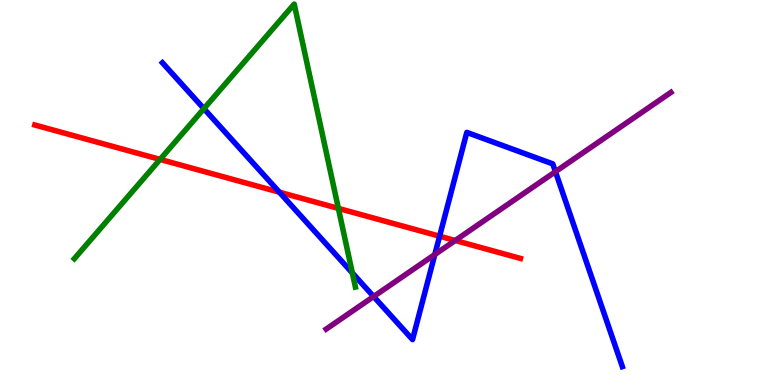[{'lines': ['blue', 'red'], 'intersections': [{'x': 3.6, 'y': 5.01}, {'x': 5.67, 'y': 3.86}]}, {'lines': ['green', 'red'], 'intersections': [{'x': 2.07, 'y': 5.86}, {'x': 4.37, 'y': 4.59}]}, {'lines': ['purple', 'red'], 'intersections': [{'x': 5.87, 'y': 3.75}]}, {'lines': ['blue', 'green'], 'intersections': [{'x': 2.63, 'y': 7.18}, {'x': 4.55, 'y': 2.91}]}, {'lines': ['blue', 'purple'], 'intersections': [{'x': 4.82, 'y': 2.3}, {'x': 5.61, 'y': 3.39}, {'x': 7.17, 'y': 5.54}]}, {'lines': ['green', 'purple'], 'intersections': []}]